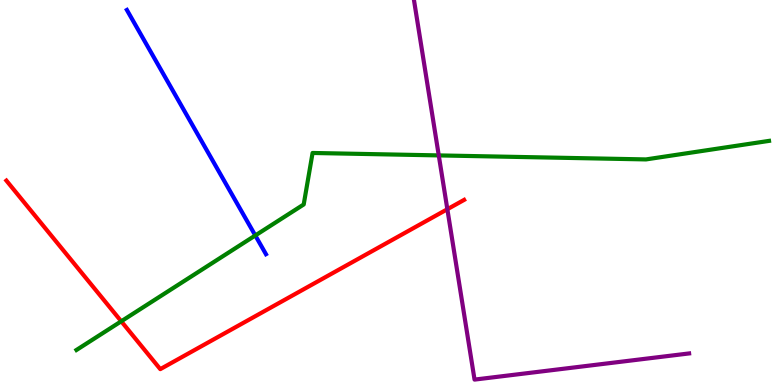[{'lines': ['blue', 'red'], 'intersections': []}, {'lines': ['green', 'red'], 'intersections': [{'x': 1.56, 'y': 1.65}]}, {'lines': ['purple', 'red'], 'intersections': [{'x': 5.77, 'y': 4.57}]}, {'lines': ['blue', 'green'], 'intersections': [{'x': 3.29, 'y': 3.88}]}, {'lines': ['blue', 'purple'], 'intersections': []}, {'lines': ['green', 'purple'], 'intersections': [{'x': 5.66, 'y': 5.96}]}]